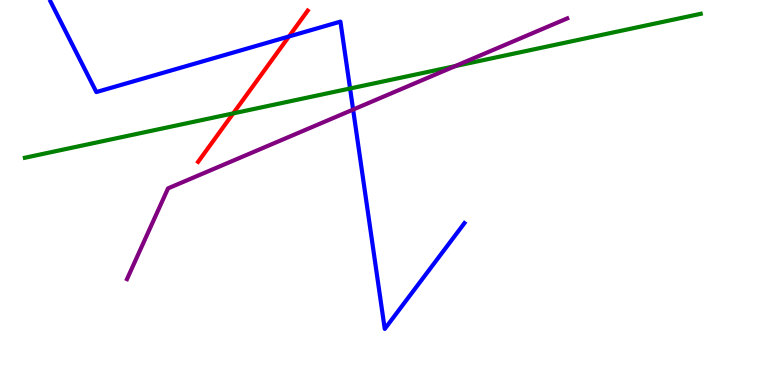[{'lines': ['blue', 'red'], 'intersections': [{'x': 3.73, 'y': 9.05}]}, {'lines': ['green', 'red'], 'intersections': [{'x': 3.01, 'y': 7.06}]}, {'lines': ['purple', 'red'], 'intersections': []}, {'lines': ['blue', 'green'], 'intersections': [{'x': 4.52, 'y': 7.7}]}, {'lines': ['blue', 'purple'], 'intersections': [{'x': 4.56, 'y': 7.15}]}, {'lines': ['green', 'purple'], 'intersections': [{'x': 5.87, 'y': 8.28}]}]